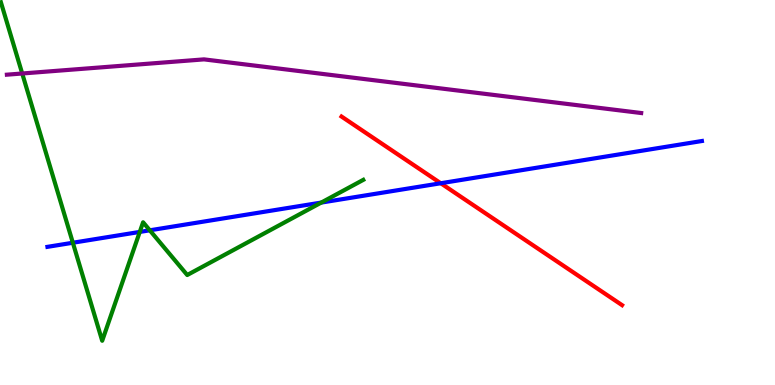[{'lines': ['blue', 'red'], 'intersections': [{'x': 5.69, 'y': 5.24}]}, {'lines': ['green', 'red'], 'intersections': []}, {'lines': ['purple', 'red'], 'intersections': []}, {'lines': ['blue', 'green'], 'intersections': [{'x': 0.94, 'y': 3.69}, {'x': 1.8, 'y': 3.98}, {'x': 1.93, 'y': 4.02}, {'x': 4.15, 'y': 4.74}]}, {'lines': ['blue', 'purple'], 'intersections': []}, {'lines': ['green', 'purple'], 'intersections': [{'x': 0.287, 'y': 8.09}]}]